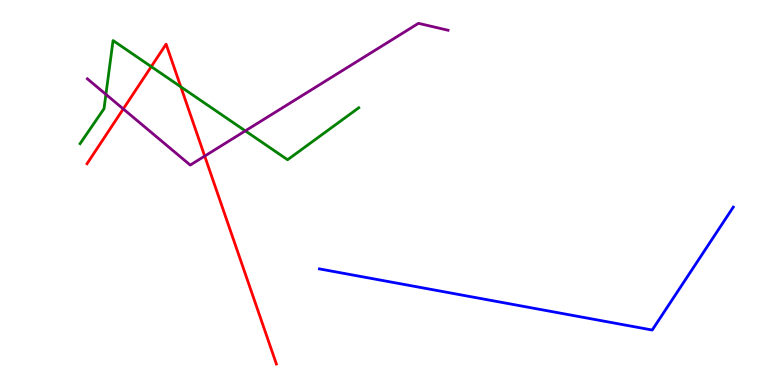[{'lines': ['blue', 'red'], 'intersections': []}, {'lines': ['green', 'red'], 'intersections': [{'x': 1.95, 'y': 8.27}, {'x': 2.33, 'y': 7.74}]}, {'lines': ['purple', 'red'], 'intersections': [{'x': 1.59, 'y': 7.17}, {'x': 2.64, 'y': 5.95}]}, {'lines': ['blue', 'green'], 'intersections': []}, {'lines': ['blue', 'purple'], 'intersections': []}, {'lines': ['green', 'purple'], 'intersections': [{'x': 1.37, 'y': 7.55}, {'x': 3.17, 'y': 6.6}]}]